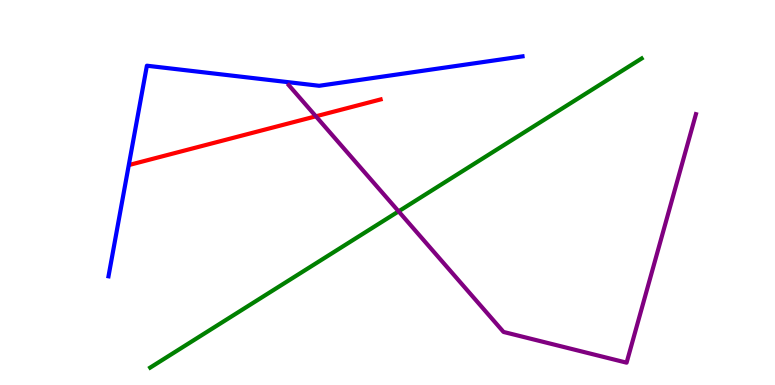[{'lines': ['blue', 'red'], 'intersections': []}, {'lines': ['green', 'red'], 'intersections': []}, {'lines': ['purple', 'red'], 'intersections': [{'x': 4.08, 'y': 6.98}]}, {'lines': ['blue', 'green'], 'intersections': []}, {'lines': ['blue', 'purple'], 'intersections': []}, {'lines': ['green', 'purple'], 'intersections': [{'x': 5.14, 'y': 4.51}]}]